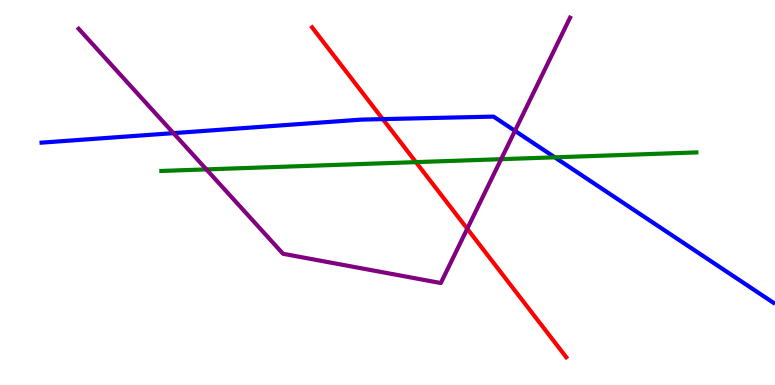[{'lines': ['blue', 'red'], 'intersections': [{'x': 4.94, 'y': 6.91}]}, {'lines': ['green', 'red'], 'intersections': [{'x': 5.37, 'y': 5.79}]}, {'lines': ['purple', 'red'], 'intersections': [{'x': 6.03, 'y': 4.06}]}, {'lines': ['blue', 'green'], 'intersections': [{'x': 7.16, 'y': 5.91}]}, {'lines': ['blue', 'purple'], 'intersections': [{'x': 2.24, 'y': 6.54}, {'x': 6.64, 'y': 6.6}]}, {'lines': ['green', 'purple'], 'intersections': [{'x': 2.66, 'y': 5.6}, {'x': 6.47, 'y': 5.87}]}]